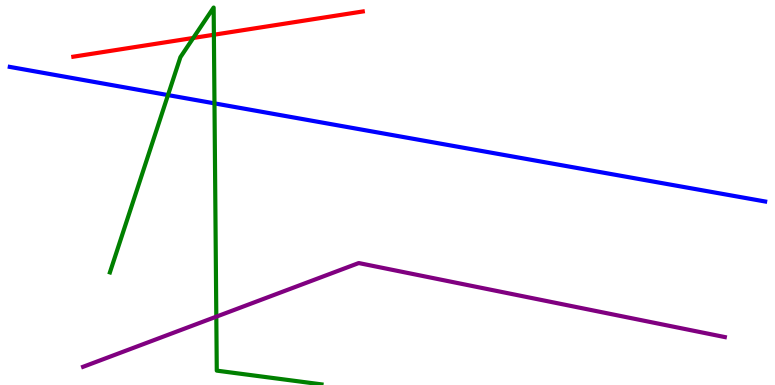[{'lines': ['blue', 'red'], 'intersections': []}, {'lines': ['green', 'red'], 'intersections': [{'x': 2.49, 'y': 9.01}, {'x': 2.76, 'y': 9.1}]}, {'lines': ['purple', 'red'], 'intersections': []}, {'lines': ['blue', 'green'], 'intersections': [{'x': 2.17, 'y': 7.53}, {'x': 2.77, 'y': 7.32}]}, {'lines': ['blue', 'purple'], 'intersections': []}, {'lines': ['green', 'purple'], 'intersections': [{'x': 2.79, 'y': 1.78}]}]